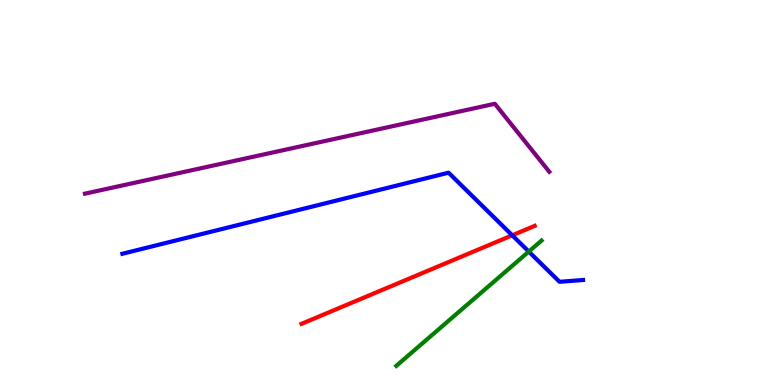[{'lines': ['blue', 'red'], 'intersections': [{'x': 6.61, 'y': 3.89}]}, {'lines': ['green', 'red'], 'intersections': []}, {'lines': ['purple', 'red'], 'intersections': []}, {'lines': ['blue', 'green'], 'intersections': [{'x': 6.82, 'y': 3.47}]}, {'lines': ['blue', 'purple'], 'intersections': []}, {'lines': ['green', 'purple'], 'intersections': []}]